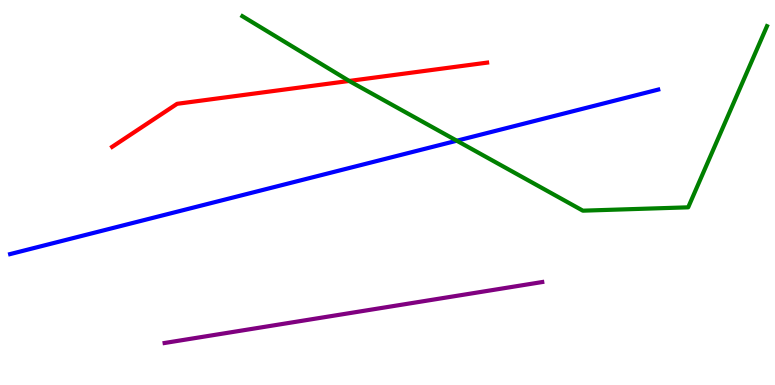[{'lines': ['blue', 'red'], 'intersections': []}, {'lines': ['green', 'red'], 'intersections': [{'x': 4.51, 'y': 7.9}]}, {'lines': ['purple', 'red'], 'intersections': []}, {'lines': ['blue', 'green'], 'intersections': [{'x': 5.89, 'y': 6.34}]}, {'lines': ['blue', 'purple'], 'intersections': []}, {'lines': ['green', 'purple'], 'intersections': []}]